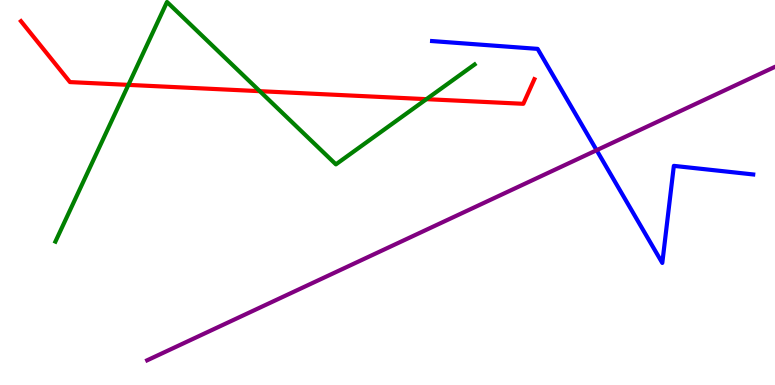[{'lines': ['blue', 'red'], 'intersections': []}, {'lines': ['green', 'red'], 'intersections': [{'x': 1.66, 'y': 7.8}, {'x': 3.35, 'y': 7.63}, {'x': 5.5, 'y': 7.42}]}, {'lines': ['purple', 'red'], 'intersections': []}, {'lines': ['blue', 'green'], 'intersections': []}, {'lines': ['blue', 'purple'], 'intersections': [{'x': 7.7, 'y': 6.1}]}, {'lines': ['green', 'purple'], 'intersections': []}]